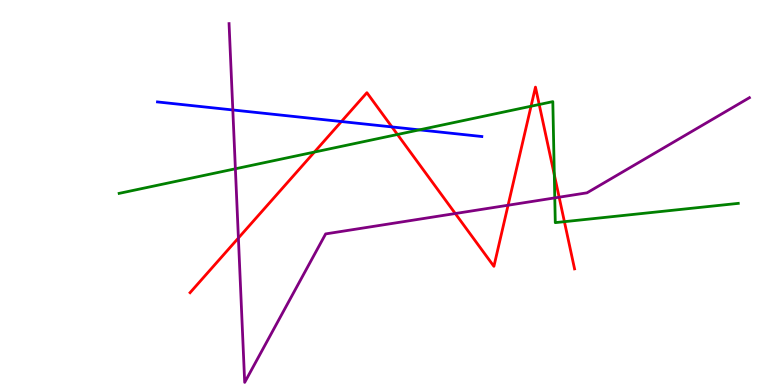[{'lines': ['blue', 'red'], 'intersections': [{'x': 4.41, 'y': 6.84}, {'x': 5.06, 'y': 6.7}]}, {'lines': ['green', 'red'], 'intersections': [{'x': 4.06, 'y': 6.05}, {'x': 5.13, 'y': 6.51}, {'x': 6.85, 'y': 7.24}, {'x': 6.96, 'y': 7.29}, {'x': 7.15, 'y': 5.46}, {'x': 7.28, 'y': 4.24}]}, {'lines': ['purple', 'red'], 'intersections': [{'x': 3.08, 'y': 3.82}, {'x': 5.87, 'y': 4.45}, {'x': 6.56, 'y': 4.67}, {'x': 7.21, 'y': 4.88}]}, {'lines': ['blue', 'green'], 'intersections': [{'x': 5.41, 'y': 6.63}]}, {'lines': ['blue', 'purple'], 'intersections': [{'x': 3.0, 'y': 7.14}]}, {'lines': ['green', 'purple'], 'intersections': [{'x': 3.04, 'y': 5.62}, {'x': 7.16, 'y': 4.86}]}]